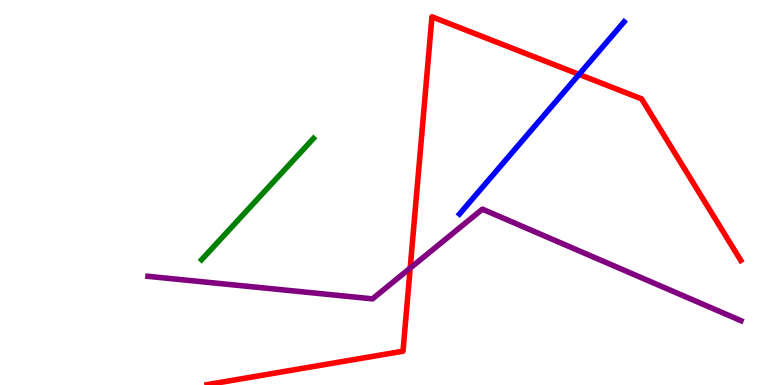[{'lines': ['blue', 'red'], 'intersections': [{'x': 7.47, 'y': 8.07}]}, {'lines': ['green', 'red'], 'intersections': []}, {'lines': ['purple', 'red'], 'intersections': [{'x': 5.29, 'y': 3.04}]}, {'lines': ['blue', 'green'], 'intersections': []}, {'lines': ['blue', 'purple'], 'intersections': []}, {'lines': ['green', 'purple'], 'intersections': []}]